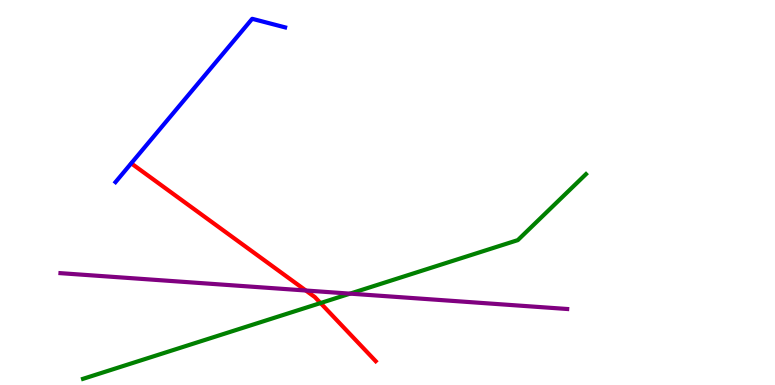[{'lines': ['blue', 'red'], 'intersections': []}, {'lines': ['green', 'red'], 'intersections': [{'x': 4.14, 'y': 2.13}]}, {'lines': ['purple', 'red'], 'intersections': [{'x': 3.95, 'y': 2.45}]}, {'lines': ['blue', 'green'], 'intersections': []}, {'lines': ['blue', 'purple'], 'intersections': []}, {'lines': ['green', 'purple'], 'intersections': [{'x': 4.52, 'y': 2.37}]}]